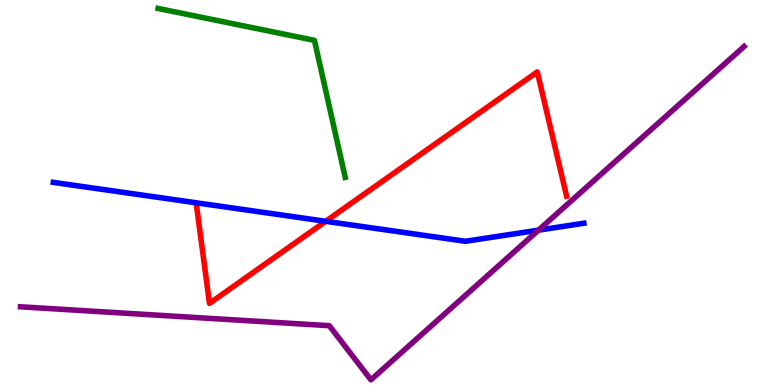[{'lines': ['blue', 'red'], 'intersections': [{'x': 4.2, 'y': 4.25}]}, {'lines': ['green', 'red'], 'intersections': []}, {'lines': ['purple', 'red'], 'intersections': []}, {'lines': ['blue', 'green'], 'intersections': []}, {'lines': ['blue', 'purple'], 'intersections': [{'x': 6.95, 'y': 4.02}]}, {'lines': ['green', 'purple'], 'intersections': []}]